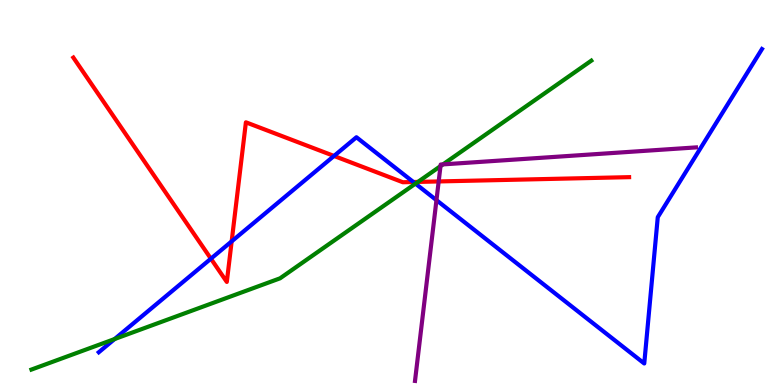[{'lines': ['blue', 'red'], 'intersections': [{'x': 2.72, 'y': 3.28}, {'x': 2.99, 'y': 3.73}, {'x': 4.31, 'y': 5.95}, {'x': 5.33, 'y': 5.27}]}, {'lines': ['green', 'red'], 'intersections': [{'x': 5.39, 'y': 5.28}]}, {'lines': ['purple', 'red'], 'intersections': [{'x': 5.66, 'y': 5.29}]}, {'lines': ['blue', 'green'], 'intersections': [{'x': 1.48, 'y': 1.19}, {'x': 5.36, 'y': 5.23}]}, {'lines': ['blue', 'purple'], 'intersections': [{'x': 5.63, 'y': 4.8}]}, {'lines': ['green', 'purple'], 'intersections': [{'x': 5.68, 'y': 5.69}, {'x': 5.72, 'y': 5.73}]}]